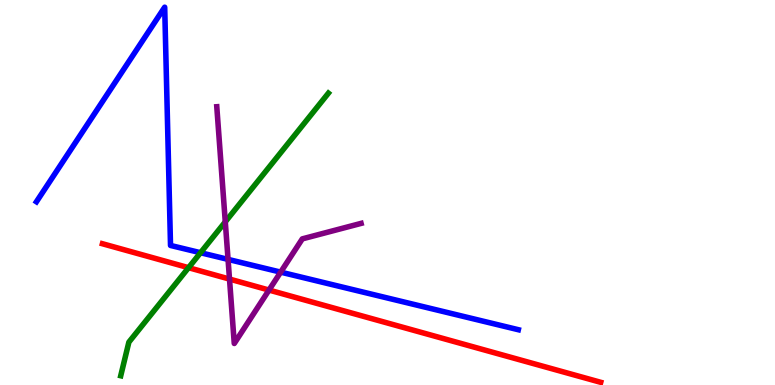[{'lines': ['blue', 'red'], 'intersections': []}, {'lines': ['green', 'red'], 'intersections': [{'x': 2.43, 'y': 3.05}]}, {'lines': ['purple', 'red'], 'intersections': [{'x': 2.96, 'y': 2.75}, {'x': 3.47, 'y': 2.47}]}, {'lines': ['blue', 'green'], 'intersections': [{'x': 2.59, 'y': 3.44}]}, {'lines': ['blue', 'purple'], 'intersections': [{'x': 2.94, 'y': 3.26}, {'x': 3.62, 'y': 2.93}]}, {'lines': ['green', 'purple'], 'intersections': [{'x': 2.91, 'y': 4.24}]}]